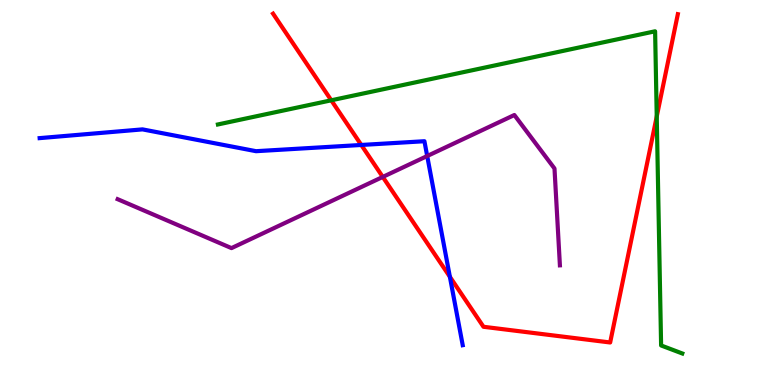[{'lines': ['blue', 'red'], 'intersections': [{'x': 4.66, 'y': 6.23}, {'x': 5.8, 'y': 2.81}]}, {'lines': ['green', 'red'], 'intersections': [{'x': 4.27, 'y': 7.39}, {'x': 8.47, 'y': 6.97}]}, {'lines': ['purple', 'red'], 'intersections': [{'x': 4.94, 'y': 5.4}]}, {'lines': ['blue', 'green'], 'intersections': []}, {'lines': ['blue', 'purple'], 'intersections': [{'x': 5.51, 'y': 5.95}]}, {'lines': ['green', 'purple'], 'intersections': []}]